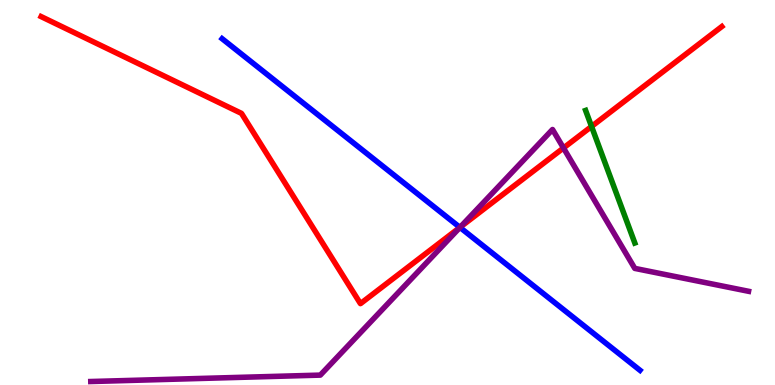[{'lines': ['blue', 'red'], 'intersections': [{'x': 5.93, 'y': 4.09}]}, {'lines': ['green', 'red'], 'intersections': [{'x': 7.63, 'y': 6.72}]}, {'lines': ['purple', 'red'], 'intersections': [{'x': 5.94, 'y': 4.1}, {'x': 7.27, 'y': 6.16}]}, {'lines': ['blue', 'green'], 'intersections': []}, {'lines': ['blue', 'purple'], 'intersections': [{'x': 5.93, 'y': 4.09}]}, {'lines': ['green', 'purple'], 'intersections': []}]